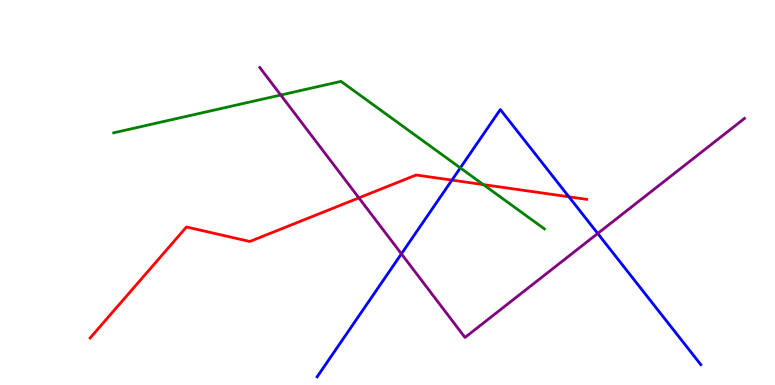[{'lines': ['blue', 'red'], 'intersections': [{'x': 5.83, 'y': 5.32}, {'x': 7.34, 'y': 4.89}]}, {'lines': ['green', 'red'], 'intersections': [{'x': 6.24, 'y': 5.21}]}, {'lines': ['purple', 'red'], 'intersections': [{'x': 4.63, 'y': 4.86}]}, {'lines': ['blue', 'green'], 'intersections': [{'x': 5.94, 'y': 5.64}]}, {'lines': ['blue', 'purple'], 'intersections': [{'x': 5.18, 'y': 3.41}, {'x': 7.71, 'y': 3.94}]}, {'lines': ['green', 'purple'], 'intersections': [{'x': 3.62, 'y': 7.53}]}]